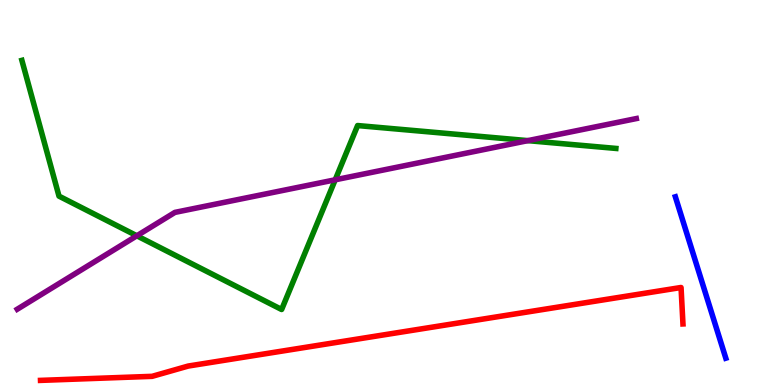[{'lines': ['blue', 'red'], 'intersections': []}, {'lines': ['green', 'red'], 'intersections': []}, {'lines': ['purple', 'red'], 'intersections': []}, {'lines': ['blue', 'green'], 'intersections': []}, {'lines': ['blue', 'purple'], 'intersections': []}, {'lines': ['green', 'purple'], 'intersections': [{'x': 1.77, 'y': 3.88}, {'x': 4.33, 'y': 5.33}, {'x': 6.81, 'y': 6.35}]}]